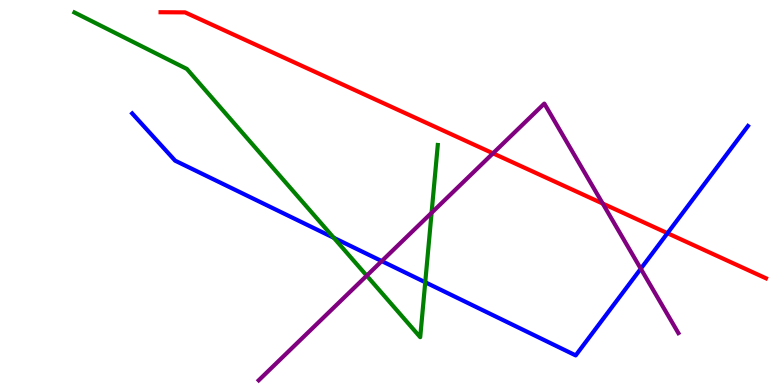[{'lines': ['blue', 'red'], 'intersections': [{'x': 8.61, 'y': 3.94}]}, {'lines': ['green', 'red'], 'intersections': []}, {'lines': ['purple', 'red'], 'intersections': [{'x': 6.36, 'y': 6.02}, {'x': 7.78, 'y': 4.71}]}, {'lines': ['blue', 'green'], 'intersections': [{'x': 4.31, 'y': 3.82}, {'x': 5.49, 'y': 2.67}]}, {'lines': ['blue', 'purple'], 'intersections': [{'x': 4.93, 'y': 3.22}, {'x': 8.27, 'y': 3.02}]}, {'lines': ['green', 'purple'], 'intersections': [{'x': 4.73, 'y': 2.84}, {'x': 5.57, 'y': 4.47}]}]